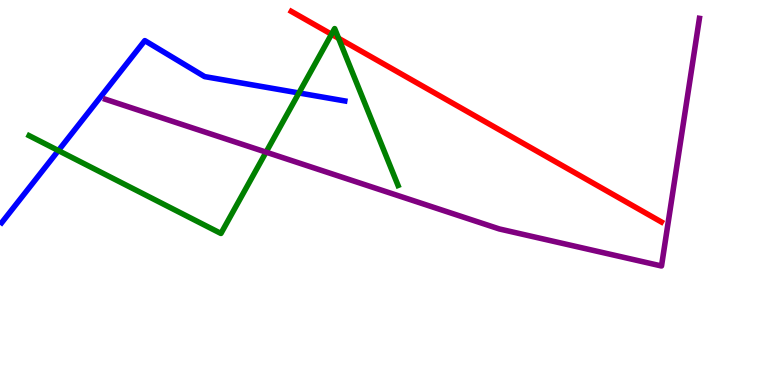[{'lines': ['blue', 'red'], 'intersections': []}, {'lines': ['green', 'red'], 'intersections': [{'x': 4.28, 'y': 9.11}, {'x': 4.37, 'y': 9.01}]}, {'lines': ['purple', 'red'], 'intersections': []}, {'lines': ['blue', 'green'], 'intersections': [{'x': 0.753, 'y': 6.09}, {'x': 3.86, 'y': 7.59}]}, {'lines': ['blue', 'purple'], 'intersections': []}, {'lines': ['green', 'purple'], 'intersections': [{'x': 3.43, 'y': 6.05}]}]